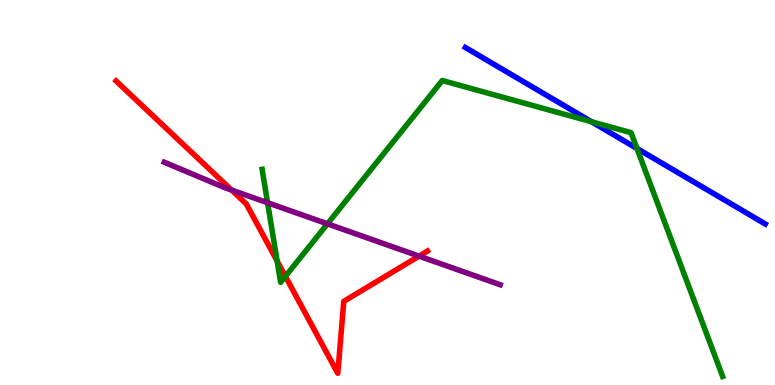[{'lines': ['blue', 'red'], 'intersections': []}, {'lines': ['green', 'red'], 'intersections': [{'x': 3.58, 'y': 3.22}, {'x': 3.68, 'y': 2.82}]}, {'lines': ['purple', 'red'], 'intersections': [{'x': 2.99, 'y': 5.06}, {'x': 5.41, 'y': 3.35}]}, {'lines': ['blue', 'green'], 'intersections': [{'x': 7.63, 'y': 6.84}, {'x': 8.22, 'y': 6.14}]}, {'lines': ['blue', 'purple'], 'intersections': []}, {'lines': ['green', 'purple'], 'intersections': [{'x': 3.45, 'y': 4.73}, {'x': 4.23, 'y': 4.19}]}]